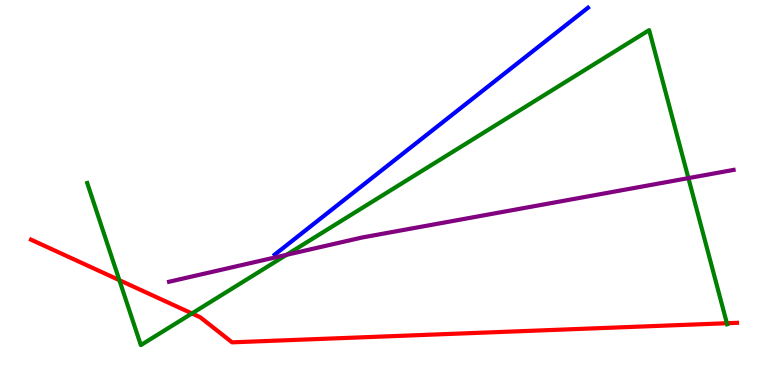[{'lines': ['blue', 'red'], 'intersections': []}, {'lines': ['green', 'red'], 'intersections': [{'x': 1.54, 'y': 2.72}, {'x': 2.48, 'y': 1.86}, {'x': 9.38, 'y': 1.6}]}, {'lines': ['purple', 'red'], 'intersections': []}, {'lines': ['blue', 'green'], 'intersections': []}, {'lines': ['blue', 'purple'], 'intersections': []}, {'lines': ['green', 'purple'], 'intersections': [{'x': 3.7, 'y': 3.38}, {'x': 8.88, 'y': 5.37}]}]